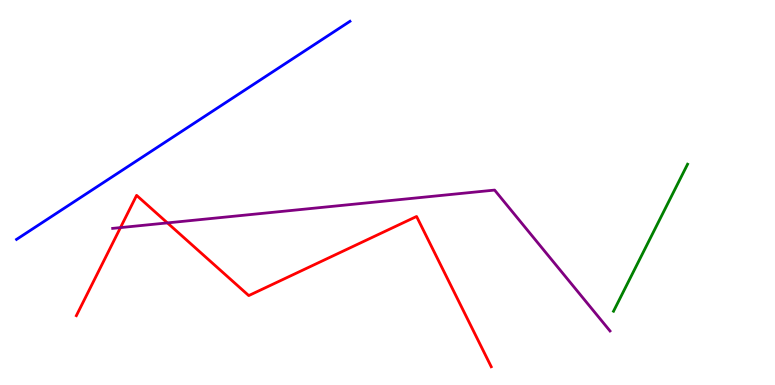[{'lines': ['blue', 'red'], 'intersections': []}, {'lines': ['green', 'red'], 'intersections': []}, {'lines': ['purple', 'red'], 'intersections': [{'x': 1.55, 'y': 4.09}, {'x': 2.16, 'y': 4.21}]}, {'lines': ['blue', 'green'], 'intersections': []}, {'lines': ['blue', 'purple'], 'intersections': []}, {'lines': ['green', 'purple'], 'intersections': []}]